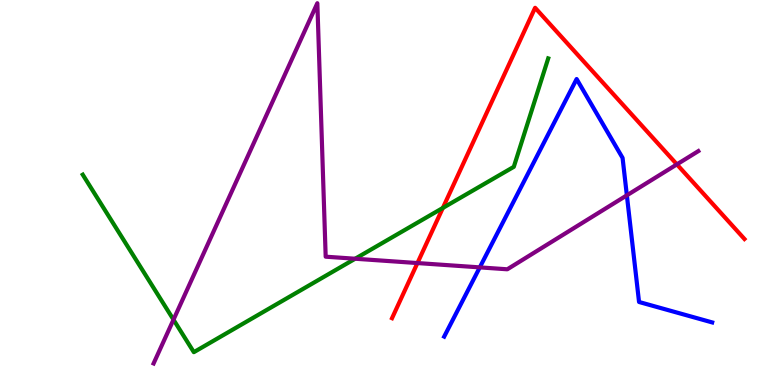[{'lines': ['blue', 'red'], 'intersections': []}, {'lines': ['green', 'red'], 'intersections': [{'x': 5.71, 'y': 4.6}]}, {'lines': ['purple', 'red'], 'intersections': [{'x': 5.39, 'y': 3.17}, {'x': 8.73, 'y': 5.73}]}, {'lines': ['blue', 'green'], 'intersections': []}, {'lines': ['blue', 'purple'], 'intersections': [{'x': 6.19, 'y': 3.05}, {'x': 8.09, 'y': 4.93}]}, {'lines': ['green', 'purple'], 'intersections': [{'x': 2.24, 'y': 1.7}, {'x': 4.58, 'y': 3.28}]}]